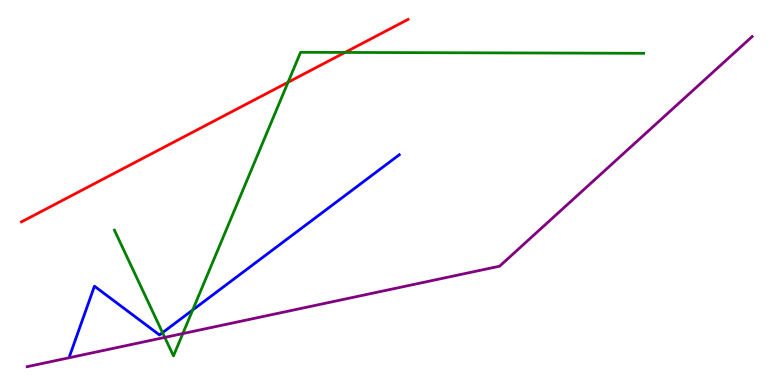[{'lines': ['blue', 'red'], 'intersections': []}, {'lines': ['green', 'red'], 'intersections': [{'x': 3.72, 'y': 7.86}, {'x': 4.45, 'y': 8.64}]}, {'lines': ['purple', 'red'], 'intersections': []}, {'lines': ['blue', 'green'], 'intersections': [{'x': 2.1, 'y': 1.36}, {'x': 2.49, 'y': 1.95}]}, {'lines': ['blue', 'purple'], 'intersections': []}, {'lines': ['green', 'purple'], 'intersections': [{'x': 2.13, 'y': 1.24}, {'x': 2.36, 'y': 1.34}]}]